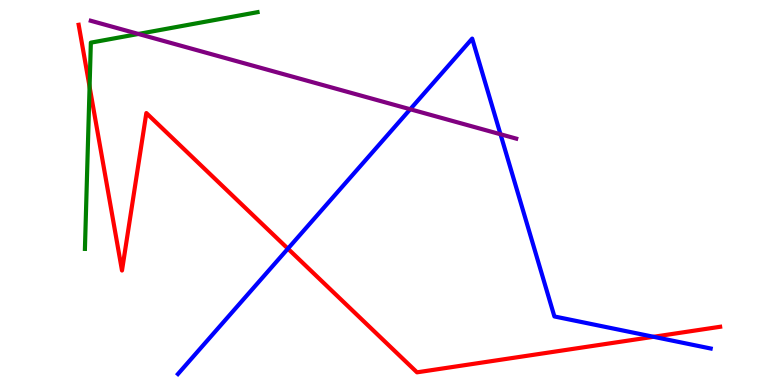[{'lines': ['blue', 'red'], 'intersections': [{'x': 3.71, 'y': 3.54}, {'x': 8.43, 'y': 1.25}]}, {'lines': ['green', 'red'], 'intersections': [{'x': 1.16, 'y': 7.75}]}, {'lines': ['purple', 'red'], 'intersections': []}, {'lines': ['blue', 'green'], 'intersections': []}, {'lines': ['blue', 'purple'], 'intersections': [{'x': 5.29, 'y': 7.16}, {'x': 6.46, 'y': 6.51}]}, {'lines': ['green', 'purple'], 'intersections': [{'x': 1.79, 'y': 9.12}]}]